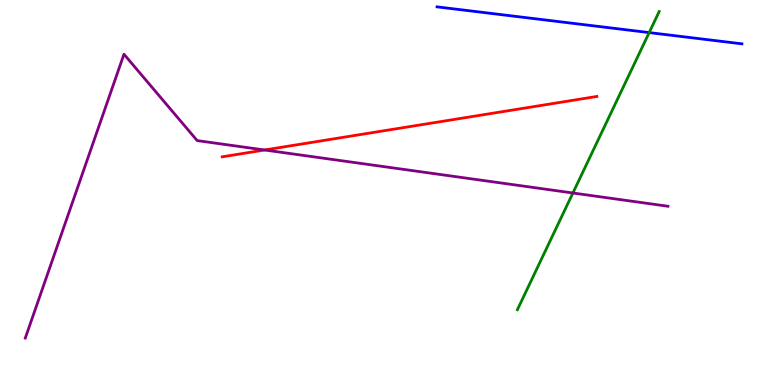[{'lines': ['blue', 'red'], 'intersections': []}, {'lines': ['green', 'red'], 'intersections': []}, {'lines': ['purple', 'red'], 'intersections': [{'x': 3.41, 'y': 6.1}]}, {'lines': ['blue', 'green'], 'intersections': [{'x': 8.38, 'y': 9.15}]}, {'lines': ['blue', 'purple'], 'intersections': []}, {'lines': ['green', 'purple'], 'intersections': [{'x': 7.39, 'y': 4.99}]}]